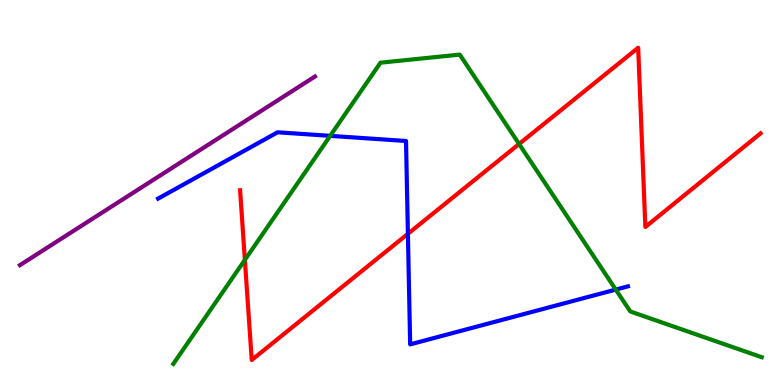[{'lines': ['blue', 'red'], 'intersections': [{'x': 5.26, 'y': 3.93}]}, {'lines': ['green', 'red'], 'intersections': [{'x': 3.16, 'y': 3.25}, {'x': 6.7, 'y': 6.26}]}, {'lines': ['purple', 'red'], 'intersections': []}, {'lines': ['blue', 'green'], 'intersections': [{'x': 4.26, 'y': 6.47}, {'x': 7.95, 'y': 2.48}]}, {'lines': ['blue', 'purple'], 'intersections': []}, {'lines': ['green', 'purple'], 'intersections': []}]